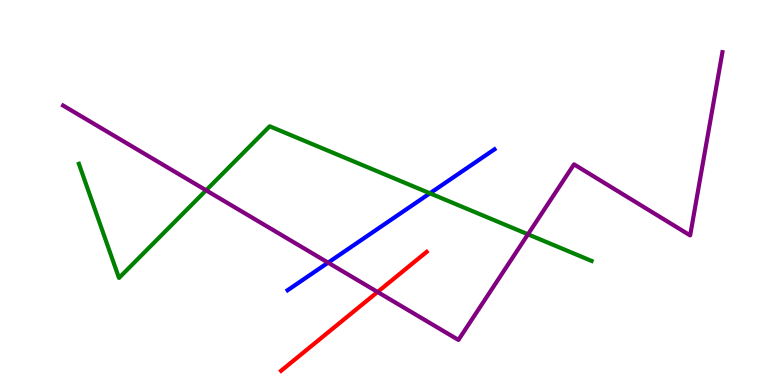[{'lines': ['blue', 'red'], 'intersections': []}, {'lines': ['green', 'red'], 'intersections': []}, {'lines': ['purple', 'red'], 'intersections': [{'x': 4.87, 'y': 2.42}]}, {'lines': ['blue', 'green'], 'intersections': [{'x': 5.55, 'y': 4.98}]}, {'lines': ['blue', 'purple'], 'intersections': [{'x': 4.23, 'y': 3.18}]}, {'lines': ['green', 'purple'], 'intersections': [{'x': 2.66, 'y': 5.06}, {'x': 6.81, 'y': 3.91}]}]